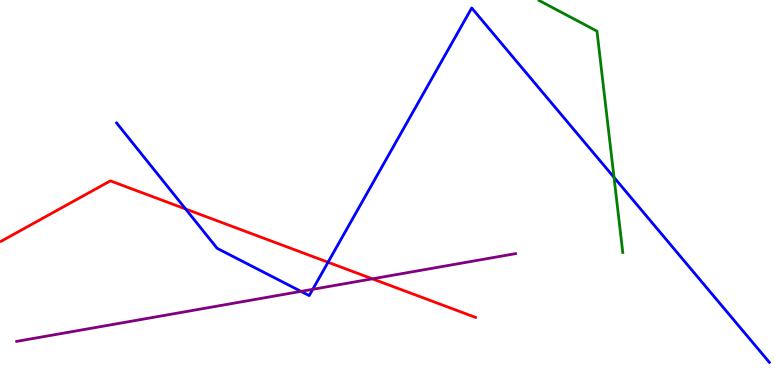[{'lines': ['blue', 'red'], 'intersections': [{'x': 2.39, 'y': 4.57}, {'x': 4.23, 'y': 3.19}]}, {'lines': ['green', 'red'], 'intersections': []}, {'lines': ['purple', 'red'], 'intersections': [{'x': 4.8, 'y': 2.76}]}, {'lines': ['blue', 'green'], 'intersections': [{'x': 7.92, 'y': 5.39}]}, {'lines': ['blue', 'purple'], 'intersections': [{'x': 3.88, 'y': 2.43}, {'x': 4.04, 'y': 2.49}]}, {'lines': ['green', 'purple'], 'intersections': []}]